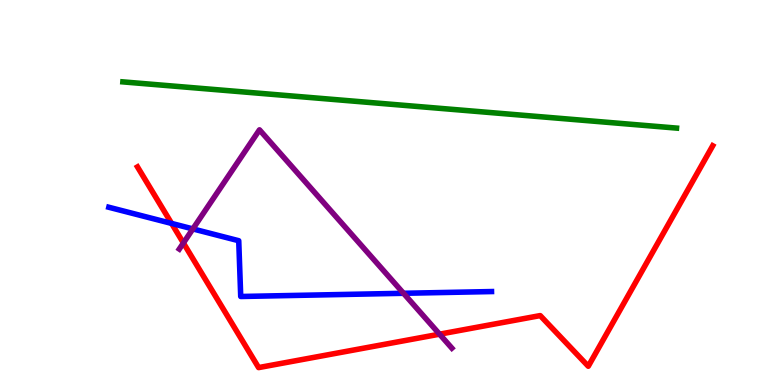[{'lines': ['blue', 'red'], 'intersections': [{'x': 2.21, 'y': 4.2}]}, {'lines': ['green', 'red'], 'intersections': []}, {'lines': ['purple', 'red'], 'intersections': [{'x': 2.37, 'y': 3.69}, {'x': 5.67, 'y': 1.32}]}, {'lines': ['blue', 'green'], 'intersections': []}, {'lines': ['blue', 'purple'], 'intersections': [{'x': 2.49, 'y': 4.05}, {'x': 5.21, 'y': 2.38}]}, {'lines': ['green', 'purple'], 'intersections': []}]